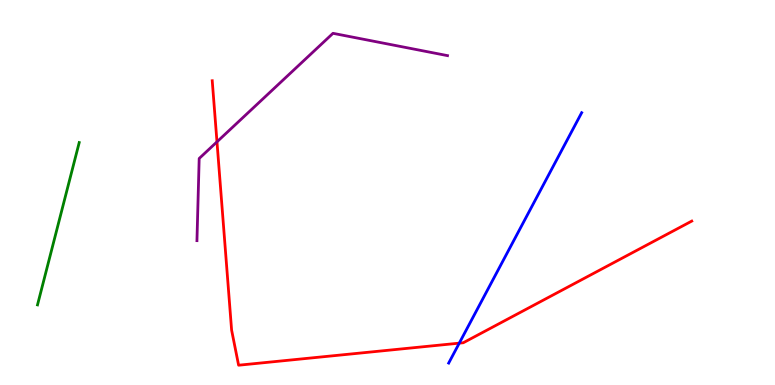[{'lines': ['blue', 'red'], 'intersections': [{'x': 5.93, 'y': 1.09}]}, {'lines': ['green', 'red'], 'intersections': []}, {'lines': ['purple', 'red'], 'intersections': [{'x': 2.8, 'y': 6.32}]}, {'lines': ['blue', 'green'], 'intersections': []}, {'lines': ['blue', 'purple'], 'intersections': []}, {'lines': ['green', 'purple'], 'intersections': []}]